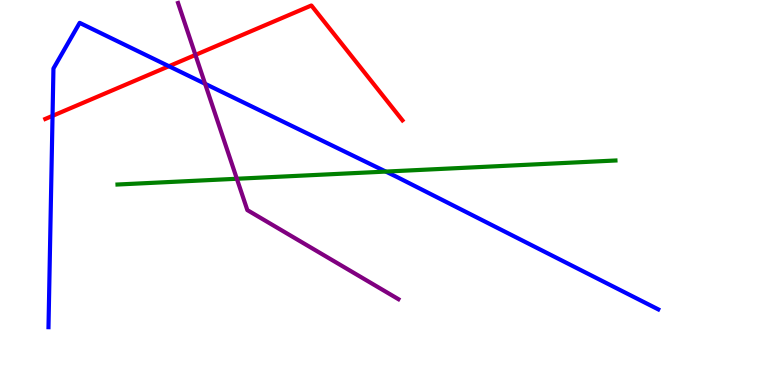[{'lines': ['blue', 'red'], 'intersections': [{'x': 0.678, 'y': 6.99}, {'x': 2.18, 'y': 8.28}]}, {'lines': ['green', 'red'], 'intersections': []}, {'lines': ['purple', 'red'], 'intersections': [{'x': 2.52, 'y': 8.57}]}, {'lines': ['blue', 'green'], 'intersections': [{'x': 4.98, 'y': 5.54}]}, {'lines': ['blue', 'purple'], 'intersections': [{'x': 2.65, 'y': 7.82}]}, {'lines': ['green', 'purple'], 'intersections': [{'x': 3.06, 'y': 5.36}]}]